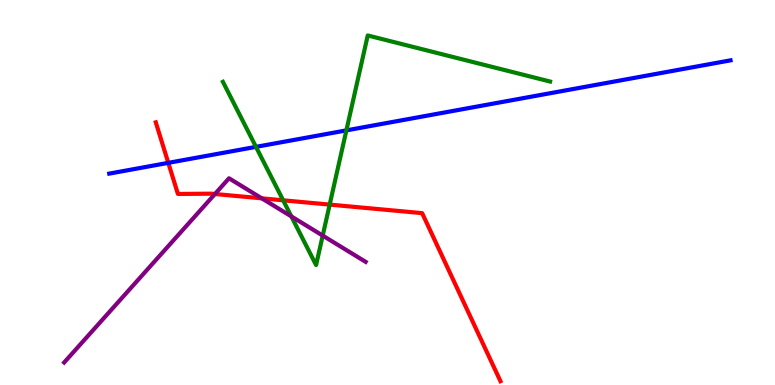[{'lines': ['blue', 'red'], 'intersections': [{'x': 2.17, 'y': 5.77}]}, {'lines': ['green', 'red'], 'intersections': [{'x': 3.65, 'y': 4.8}, {'x': 4.25, 'y': 4.69}]}, {'lines': ['purple', 'red'], 'intersections': [{'x': 2.77, 'y': 4.96}, {'x': 3.38, 'y': 4.85}]}, {'lines': ['blue', 'green'], 'intersections': [{'x': 3.3, 'y': 6.19}, {'x': 4.47, 'y': 6.61}]}, {'lines': ['blue', 'purple'], 'intersections': []}, {'lines': ['green', 'purple'], 'intersections': [{'x': 3.76, 'y': 4.38}, {'x': 4.16, 'y': 3.88}]}]